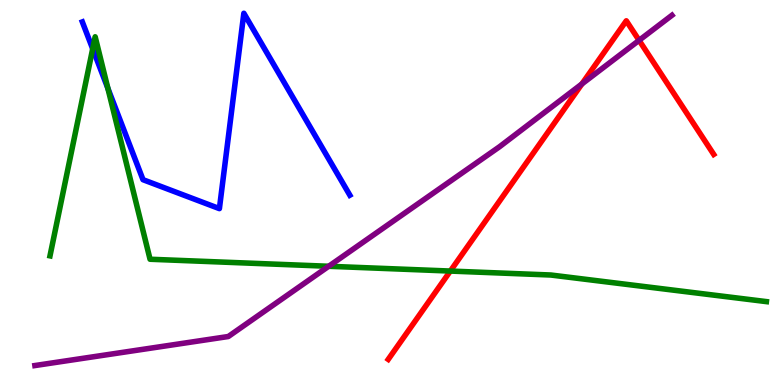[{'lines': ['blue', 'red'], 'intersections': []}, {'lines': ['green', 'red'], 'intersections': [{'x': 5.81, 'y': 2.96}]}, {'lines': ['purple', 'red'], 'intersections': [{'x': 7.51, 'y': 7.82}, {'x': 8.25, 'y': 8.95}]}, {'lines': ['blue', 'green'], 'intersections': [{'x': 1.2, 'y': 8.73}, {'x': 1.39, 'y': 7.7}]}, {'lines': ['blue', 'purple'], 'intersections': []}, {'lines': ['green', 'purple'], 'intersections': [{'x': 4.24, 'y': 3.08}]}]